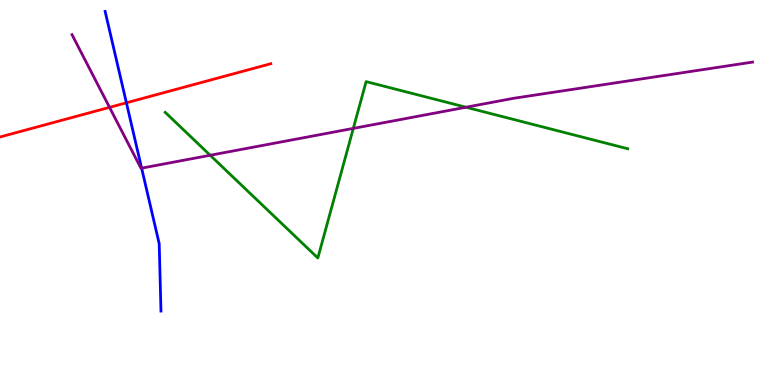[{'lines': ['blue', 'red'], 'intersections': [{'x': 1.63, 'y': 7.33}]}, {'lines': ['green', 'red'], 'intersections': []}, {'lines': ['purple', 'red'], 'intersections': [{'x': 1.41, 'y': 7.21}]}, {'lines': ['blue', 'green'], 'intersections': []}, {'lines': ['blue', 'purple'], 'intersections': [{'x': 1.83, 'y': 5.63}]}, {'lines': ['green', 'purple'], 'intersections': [{'x': 2.71, 'y': 5.97}, {'x': 4.56, 'y': 6.67}, {'x': 6.01, 'y': 7.21}]}]